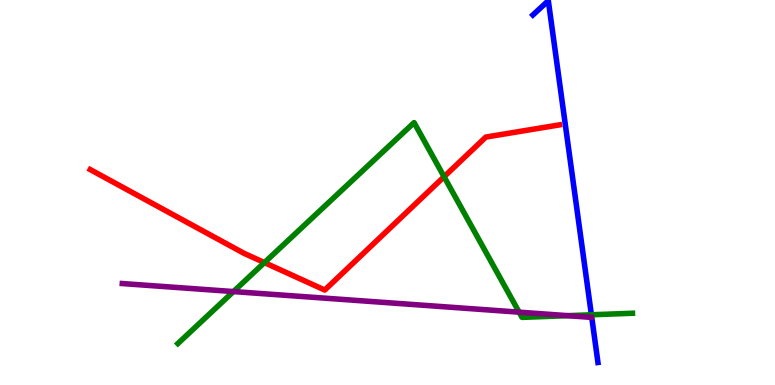[{'lines': ['blue', 'red'], 'intersections': []}, {'lines': ['green', 'red'], 'intersections': [{'x': 3.41, 'y': 3.18}, {'x': 5.73, 'y': 5.41}]}, {'lines': ['purple', 'red'], 'intersections': []}, {'lines': ['blue', 'green'], 'intersections': [{'x': 7.63, 'y': 1.82}]}, {'lines': ['blue', 'purple'], 'intersections': []}, {'lines': ['green', 'purple'], 'intersections': [{'x': 3.01, 'y': 2.43}, {'x': 6.7, 'y': 1.89}, {'x': 7.33, 'y': 1.8}]}]